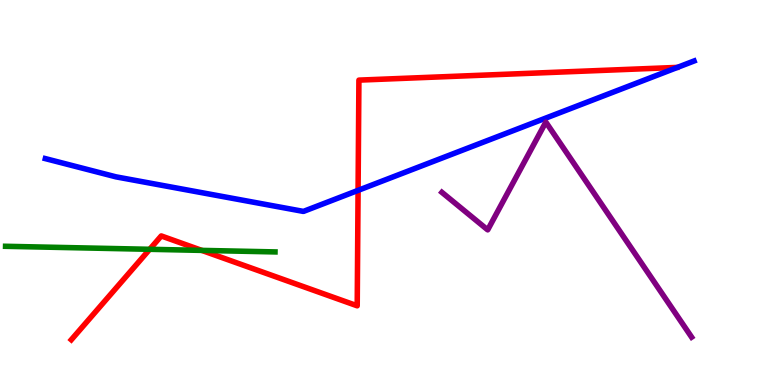[{'lines': ['blue', 'red'], 'intersections': [{'x': 4.62, 'y': 5.06}]}, {'lines': ['green', 'red'], 'intersections': [{'x': 1.93, 'y': 3.52}, {'x': 2.6, 'y': 3.5}]}, {'lines': ['purple', 'red'], 'intersections': []}, {'lines': ['blue', 'green'], 'intersections': []}, {'lines': ['blue', 'purple'], 'intersections': []}, {'lines': ['green', 'purple'], 'intersections': []}]